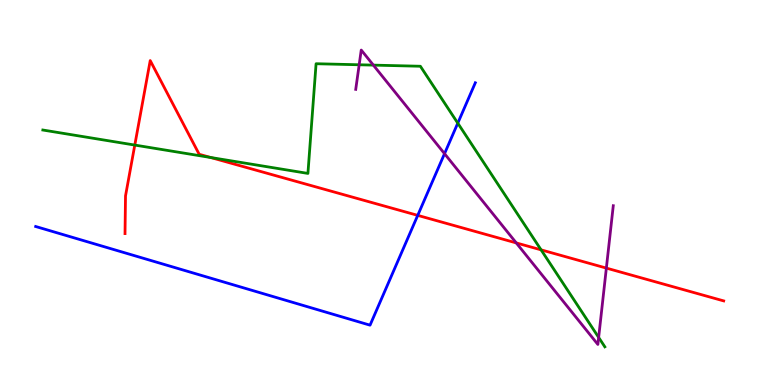[{'lines': ['blue', 'red'], 'intersections': [{'x': 5.39, 'y': 4.41}]}, {'lines': ['green', 'red'], 'intersections': [{'x': 1.74, 'y': 6.23}, {'x': 2.72, 'y': 5.91}, {'x': 6.98, 'y': 3.51}]}, {'lines': ['purple', 'red'], 'intersections': [{'x': 6.66, 'y': 3.69}, {'x': 7.82, 'y': 3.04}]}, {'lines': ['blue', 'green'], 'intersections': [{'x': 5.91, 'y': 6.8}]}, {'lines': ['blue', 'purple'], 'intersections': [{'x': 5.74, 'y': 6.01}]}, {'lines': ['green', 'purple'], 'intersections': [{'x': 4.63, 'y': 8.32}, {'x': 4.82, 'y': 8.31}, {'x': 7.72, 'y': 1.24}]}]